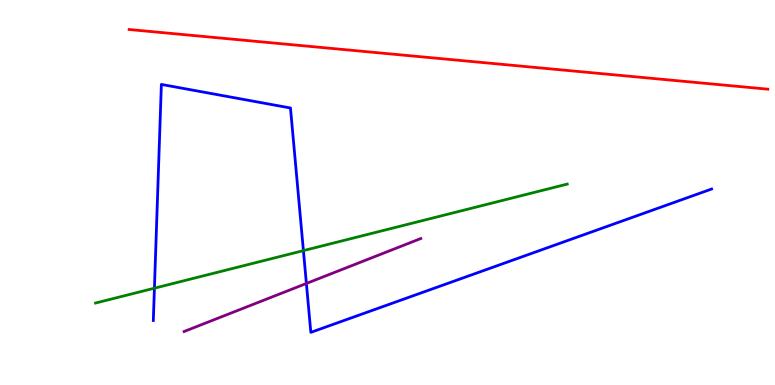[{'lines': ['blue', 'red'], 'intersections': []}, {'lines': ['green', 'red'], 'intersections': []}, {'lines': ['purple', 'red'], 'intersections': []}, {'lines': ['blue', 'green'], 'intersections': [{'x': 1.99, 'y': 2.51}, {'x': 3.91, 'y': 3.49}]}, {'lines': ['blue', 'purple'], 'intersections': [{'x': 3.95, 'y': 2.64}]}, {'lines': ['green', 'purple'], 'intersections': []}]